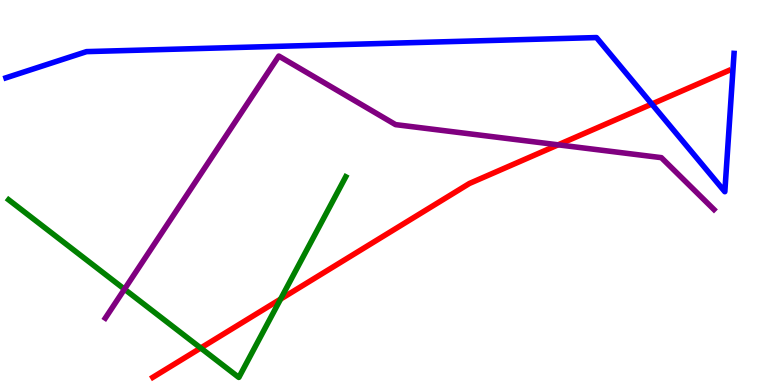[{'lines': ['blue', 'red'], 'intersections': [{'x': 8.41, 'y': 7.3}]}, {'lines': ['green', 'red'], 'intersections': [{'x': 2.59, 'y': 0.961}, {'x': 3.62, 'y': 2.23}]}, {'lines': ['purple', 'red'], 'intersections': [{'x': 7.2, 'y': 6.24}]}, {'lines': ['blue', 'green'], 'intersections': []}, {'lines': ['blue', 'purple'], 'intersections': []}, {'lines': ['green', 'purple'], 'intersections': [{'x': 1.61, 'y': 2.49}]}]